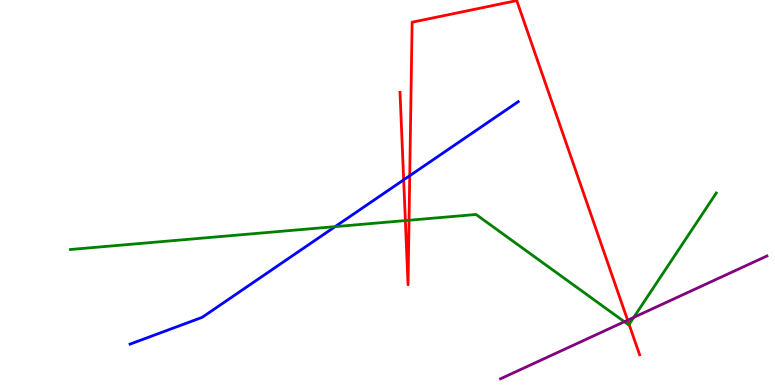[{'lines': ['blue', 'red'], 'intersections': [{'x': 5.21, 'y': 5.33}, {'x': 5.29, 'y': 5.44}]}, {'lines': ['green', 'red'], 'intersections': [{'x': 5.23, 'y': 4.27}, {'x': 5.28, 'y': 4.28}, {'x': 8.12, 'y': 1.57}]}, {'lines': ['purple', 'red'], 'intersections': [{'x': 8.1, 'y': 1.68}]}, {'lines': ['blue', 'green'], 'intersections': [{'x': 4.32, 'y': 4.11}]}, {'lines': ['blue', 'purple'], 'intersections': []}, {'lines': ['green', 'purple'], 'intersections': [{'x': 8.06, 'y': 1.64}, {'x': 8.18, 'y': 1.76}]}]